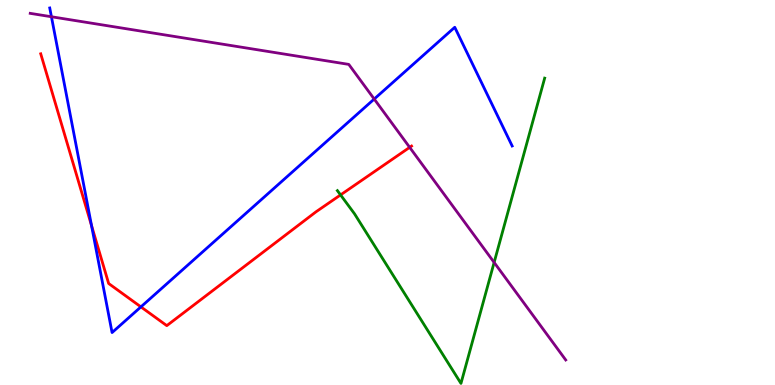[{'lines': ['blue', 'red'], 'intersections': [{'x': 1.18, 'y': 4.14}, {'x': 1.82, 'y': 2.03}]}, {'lines': ['green', 'red'], 'intersections': [{'x': 4.39, 'y': 4.94}]}, {'lines': ['purple', 'red'], 'intersections': [{'x': 5.29, 'y': 6.17}]}, {'lines': ['blue', 'green'], 'intersections': []}, {'lines': ['blue', 'purple'], 'intersections': [{'x': 0.664, 'y': 9.56}, {'x': 4.83, 'y': 7.43}]}, {'lines': ['green', 'purple'], 'intersections': [{'x': 6.38, 'y': 3.18}]}]